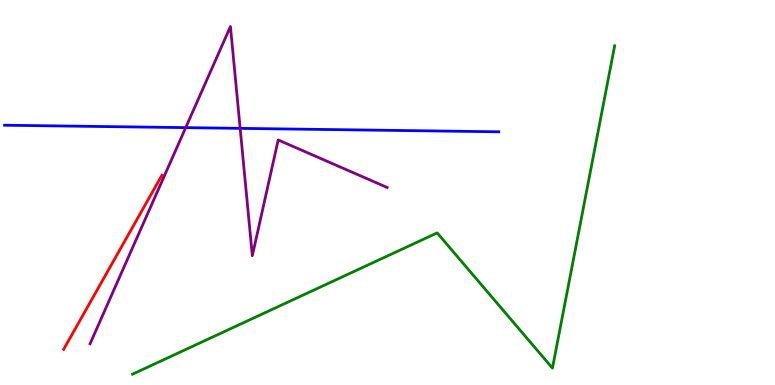[{'lines': ['blue', 'red'], 'intersections': []}, {'lines': ['green', 'red'], 'intersections': []}, {'lines': ['purple', 'red'], 'intersections': []}, {'lines': ['blue', 'green'], 'intersections': []}, {'lines': ['blue', 'purple'], 'intersections': [{'x': 2.4, 'y': 6.68}, {'x': 3.1, 'y': 6.67}]}, {'lines': ['green', 'purple'], 'intersections': []}]